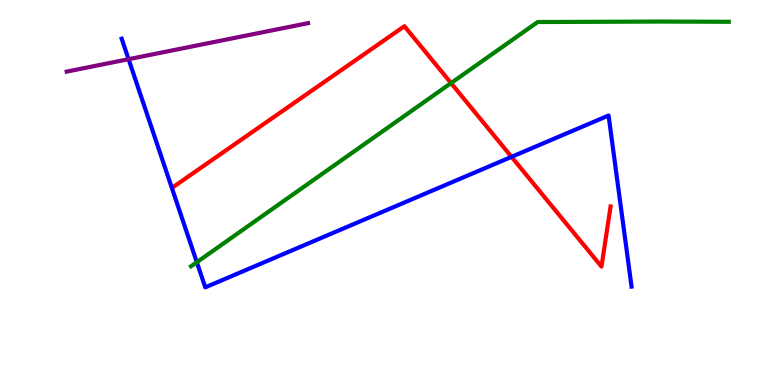[{'lines': ['blue', 'red'], 'intersections': [{'x': 6.6, 'y': 5.93}]}, {'lines': ['green', 'red'], 'intersections': [{'x': 5.82, 'y': 7.84}]}, {'lines': ['purple', 'red'], 'intersections': []}, {'lines': ['blue', 'green'], 'intersections': [{'x': 2.54, 'y': 3.19}]}, {'lines': ['blue', 'purple'], 'intersections': [{'x': 1.66, 'y': 8.46}]}, {'lines': ['green', 'purple'], 'intersections': []}]